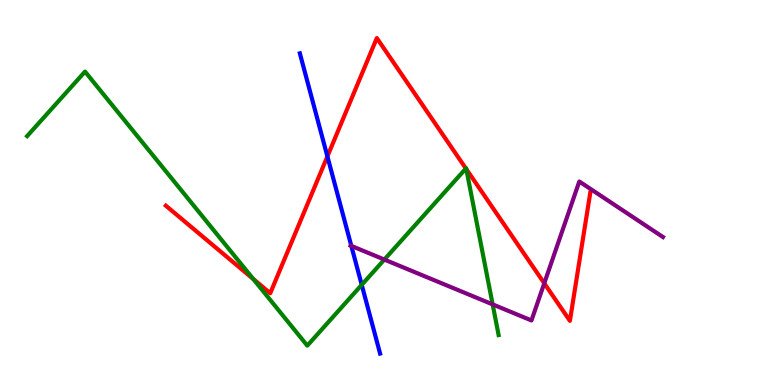[{'lines': ['blue', 'red'], 'intersections': [{'x': 4.22, 'y': 5.94}]}, {'lines': ['green', 'red'], 'intersections': [{'x': 3.27, 'y': 2.75}, {'x': 6.01, 'y': 5.62}, {'x': 6.02, 'y': 5.61}]}, {'lines': ['purple', 'red'], 'intersections': [{'x': 7.02, 'y': 2.64}]}, {'lines': ['blue', 'green'], 'intersections': [{'x': 4.67, 'y': 2.6}]}, {'lines': ['blue', 'purple'], 'intersections': [{'x': 4.53, 'y': 3.61}]}, {'lines': ['green', 'purple'], 'intersections': [{'x': 4.96, 'y': 3.26}, {'x': 6.36, 'y': 2.09}]}]